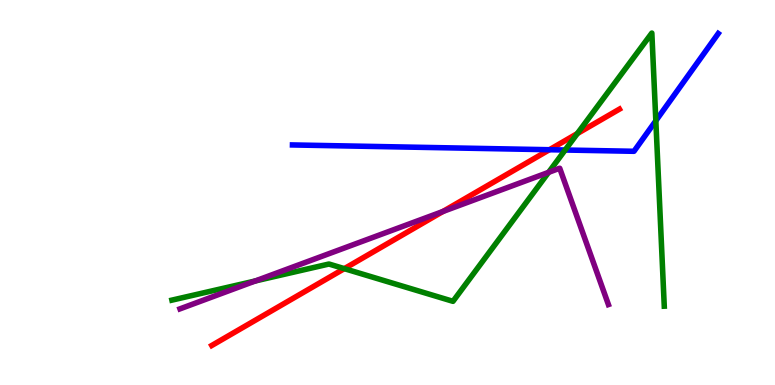[{'lines': ['blue', 'red'], 'intersections': [{'x': 7.09, 'y': 6.11}]}, {'lines': ['green', 'red'], 'intersections': [{'x': 4.44, 'y': 3.02}, {'x': 7.45, 'y': 6.53}]}, {'lines': ['purple', 'red'], 'intersections': [{'x': 5.71, 'y': 4.51}]}, {'lines': ['blue', 'green'], 'intersections': [{'x': 7.29, 'y': 6.1}, {'x': 8.46, 'y': 6.86}]}, {'lines': ['blue', 'purple'], 'intersections': []}, {'lines': ['green', 'purple'], 'intersections': [{'x': 3.29, 'y': 2.7}, {'x': 7.08, 'y': 5.52}]}]